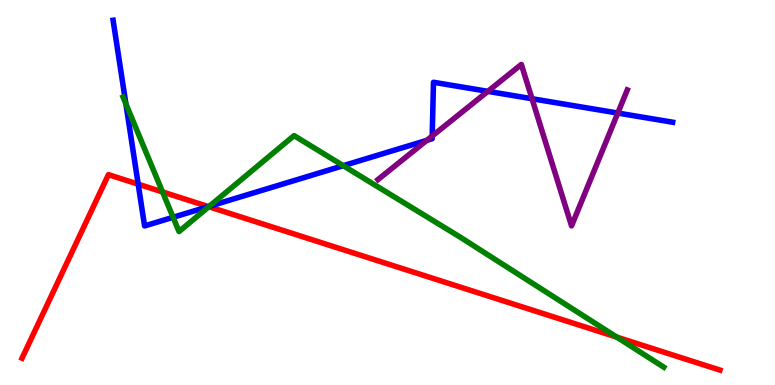[{'lines': ['blue', 'red'], 'intersections': [{'x': 1.78, 'y': 5.22}, {'x': 2.69, 'y': 4.63}]}, {'lines': ['green', 'red'], 'intersections': [{'x': 2.1, 'y': 5.01}, {'x': 2.69, 'y': 4.63}, {'x': 7.96, 'y': 1.24}]}, {'lines': ['purple', 'red'], 'intersections': []}, {'lines': ['blue', 'green'], 'intersections': [{'x': 1.62, 'y': 7.3}, {'x': 2.23, 'y': 4.36}, {'x': 2.7, 'y': 4.64}, {'x': 4.43, 'y': 5.7}]}, {'lines': ['blue', 'purple'], 'intersections': [{'x': 5.51, 'y': 6.35}, {'x': 5.58, 'y': 6.47}, {'x': 6.29, 'y': 7.63}, {'x': 6.86, 'y': 7.44}, {'x': 7.97, 'y': 7.06}]}, {'lines': ['green', 'purple'], 'intersections': []}]